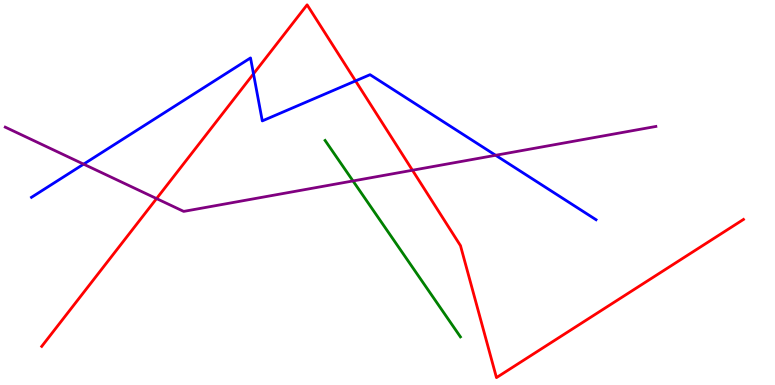[{'lines': ['blue', 'red'], 'intersections': [{'x': 3.27, 'y': 8.08}, {'x': 4.59, 'y': 7.9}]}, {'lines': ['green', 'red'], 'intersections': []}, {'lines': ['purple', 'red'], 'intersections': [{'x': 2.02, 'y': 4.84}, {'x': 5.32, 'y': 5.58}]}, {'lines': ['blue', 'green'], 'intersections': []}, {'lines': ['blue', 'purple'], 'intersections': [{'x': 1.08, 'y': 5.74}, {'x': 6.4, 'y': 5.97}]}, {'lines': ['green', 'purple'], 'intersections': [{'x': 4.55, 'y': 5.3}]}]